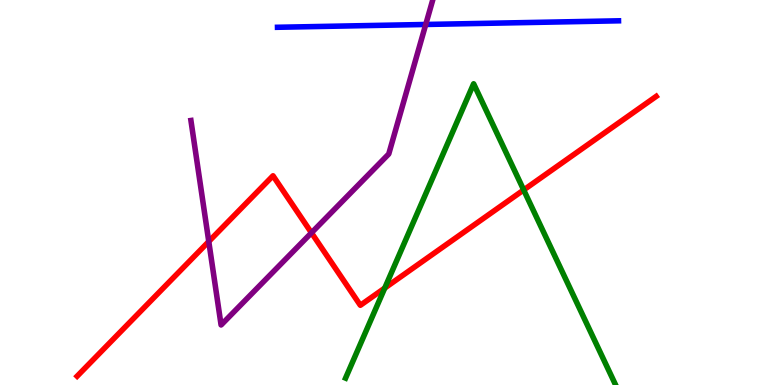[{'lines': ['blue', 'red'], 'intersections': []}, {'lines': ['green', 'red'], 'intersections': [{'x': 4.96, 'y': 2.52}, {'x': 6.76, 'y': 5.07}]}, {'lines': ['purple', 'red'], 'intersections': [{'x': 2.69, 'y': 3.73}, {'x': 4.02, 'y': 3.95}]}, {'lines': ['blue', 'green'], 'intersections': []}, {'lines': ['blue', 'purple'], 'intersections': [{'x': 5.49, 'y': 9.36}]}, {'lines': ['green', 'purple'], 'intersections': []}]